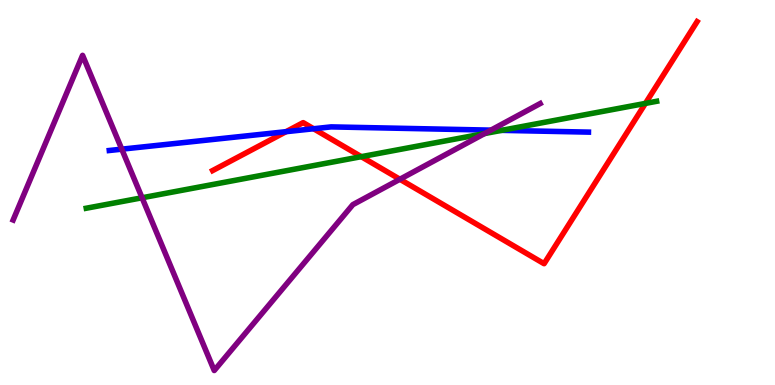[{'lines': ['blue', 'red'], 'intersections': [{'x': 3.69, 'y': 6.58}, {'x': 4.05, 'y': 6.66}]}, {'lines': ['green', 'red'], 'intersections': [{'x': 4.66, 'y': 5.93}, {'x': 8.33, 'y': 7.31}]}, {'lines': ['purple', 'red'], 'intersections': [{'x': 5.16, 'y': 5.34}]}, {'lines': ['blue', 'green'], 'intersections': [{'x': 6.47, 'y': 6.61}]}, {'lines': ['blue', 'purple'], 'intersections': [{'x': 1.57, 'y': 6.13}, {'x': 6.33, 'y': 6.62}]}, {'lines': ['green', 'purple'], 'intersections': [{'x': 1.83, 'y': 4.86}, {'x': 6.25, 'y': 6.53}]}]